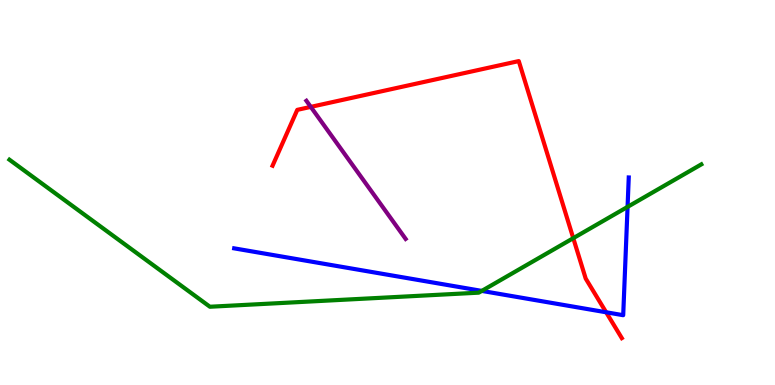[{'lines': ['blue', 'red'], 'intersections': [{'x': 7.82, 'y': 1.89}]}, {'lines': ['green', 'red'], 'intersections': [{'x': 7.4, 'y': 3.81}]}, {'lines': ['purple', 'red'], 'intersections': [{'x': 4.01, 'y': 7.22}]}, {'lines': ['blue', 'green'], 'intersections': [{'x': 6.22, 'y': 2.44}, {'x': 8.1, 'y': 4.63}]}, {'lines': ['blue', 'purple'], 'intersections': []}, {'lines': ['green', 'purple'], 'intersections': []}]